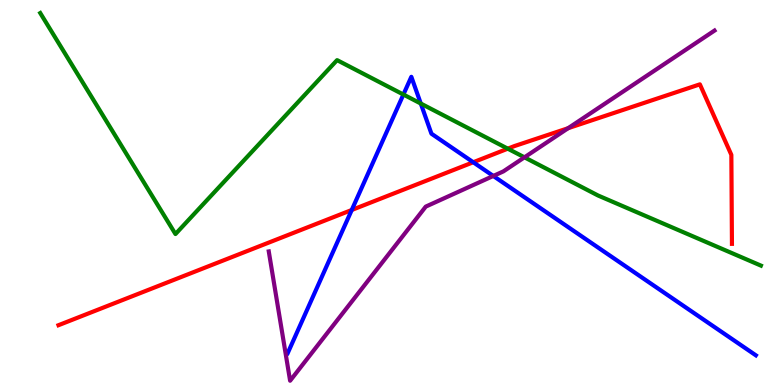[{'lines': ['blue', 'red'], 'intersections': [{'x': 4.54, 'y': 4.55}, {'x': 6.11, 'y': 5.79}]}, {'lines': ['green', 'red'], 'intersections': [{'x': 6.55, 'y': 6.14}]}, {'lines': ['purple', 'red'], 'intersections': [{'x': 7.33, 'y': 6.67}]}, {'lines': ['blue', 'green'], 'intersections': [{'x': 5.21, 'y': 7.54}, {'x': 5.43, 'y': 7.31}]}, {'lines': ['blue', 'purple'], 'intersections': [{'x': 6.37, 'y': 5.43}]}, {'lines': ['green', 'purple'], 'intersections': [{'x': 6.77, 'y': 5.91}]}]